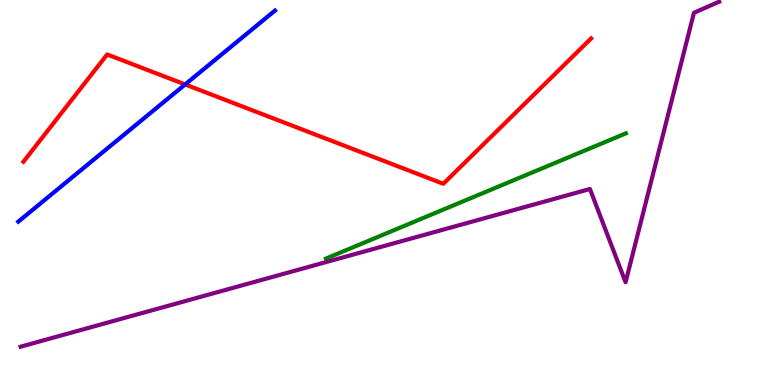[{'lines': ['blue', 'red'], 'intersections': [{'x': 2.39, 'y': 7.81}]}, {'lines': ['green', 'red'], 'intersections': []}, {'lines': ['purple', 'red'], 'intersections': []}, {'lines': ['blue', 'green'], 'intersections': []}, {'lines': ['blue', 'purple'], 'intersections': []}, {'lines': ['green', 'purple'], 'intersections': []}]